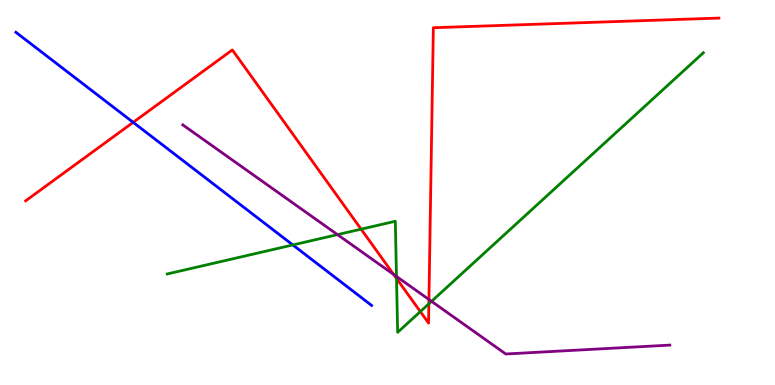[{'lines': ['blue', 'red'], 'intersections': [{'x': 1.72, 'y': 6.82}]}, {'lines': ['green', 'red'], 'intersections': [{'x': 4.66, 'y': 4.05}, {'x': 5.12, 'y': 2.77}, {'x': 5.42, 'y': 1.91}, {'x': 5.53, 'y': 2.11}]}, {'lines': ['purple', 'red'], 'intersections': [{'x': 5.08, 'y': 2.87}, {'x': 5.53, 'y': 2.22}]}, {'lines': ['blue', 'green'], 'intersections': [{'x': 3.78, 'y': 3.64}]}, {'lines': ['blue', 'purple'], 'intersections': []}, {'lines': ['green', 'purple'], 'intersections': [{'x': 4.35, 'y': 3.91}, {'x': 5.12, 'y': 2.82}, {'x': 5.57, 'y': 2.17}]}]